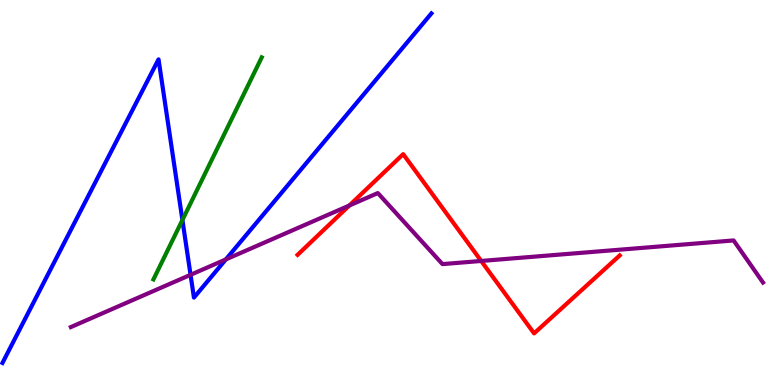[{'lines': ['blue', 'red'], 'intersections': []}, {'lines': ['green', 'red'], 'intersections': []}, {'lines': ['purple', 'red'], 'intersections': [{'x': 4.51, 'y': 4.66}, {'x': 6.21, 'y': 3.22}]}, {'lines': ['blue', 'green'], 'intersections': [{'x': 2.35, 'y': 4.29}]}, {'lines': ['blue', 'purple'], 'intersections': [{'x': 2.46, 'y': 2.86}, {'x': 2.91, 'y': 3.26}]}, {'lines': ['green', 'purple'], 'intersections': []}]